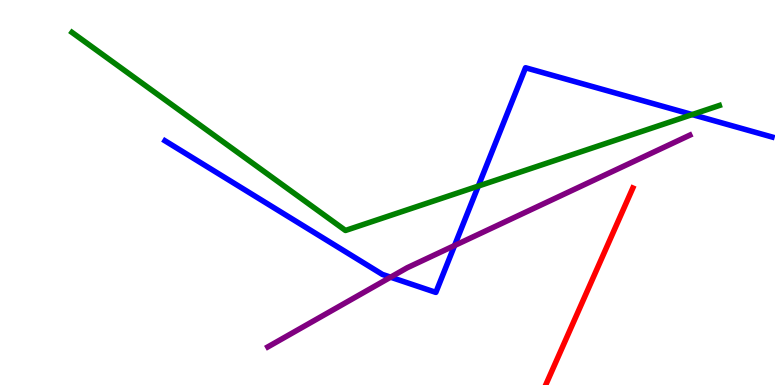[{'lines': ['blue', 'red'], 'intersections': []}, {'lines': ['green', 'red'], 'intersections': []}, {'lines': ['purple', 'red'], 'intersections': []}, {'lines': ['blue', 'green'], 'intersections': [{'x': 6.17, 'y': 5.17}, {'x': 8.93, 'y': 7.02}]}, {'lines': ['blue', 'purple'], 'intersections': [{'x': 5.04, 'y': 2.8}, {'x': 5.87, 'y': 3.62}]}, {'lines': ['green', 'purple'], 'intersections': []}]